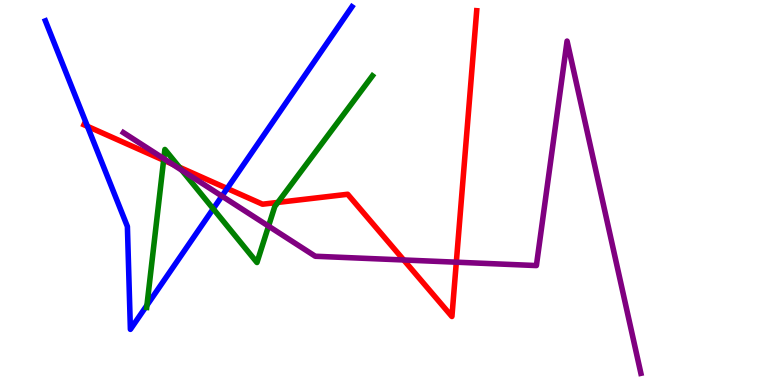[{'lines': ['blue', 'red'], 'intersections': [{'x': 1.13, 'y': 6.72}, {'x': 2.93, 'y': 5.1}]}, {'lines': ['green', 'red'], 'intersections': [{'x': 2.11, 'y': 5.84}, {'x': 2.31, 'y': 5.66}, {'x': 3.59, 'y': 4.74}]}, {'lines': ['purple', 'red'], 'intersections': [{'x': 2.22, 'y': 5.74}, {'x': 5.21, 'y': 3.25}, {'x': 5.89, 'y': 3.19}]}, {'lines': ['blue', 'green'], 'intersections': [{'x': 1.9, 'y': 2.07}, {'x': 2.75, 'y': 4.58}]}, {'lines': ['blue', 'purple'], 'intersections': [{'x': 2.86, 'y': 4.91}]}, {'lines': ['green', 'purple'], 'intersections': [{'x': 2.11, 'y': 5.88}, {'x': 2.35, 'y': 5.58}, {'x': 3.47, 'y': 4.13}]}]